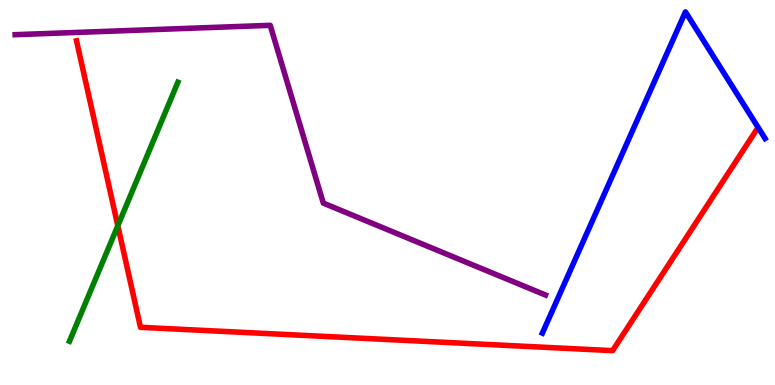[{'lines': ['blue', 'red'], 'intersections': []}, {'lines': ['green', 'red'], 'intersections': [{'x': 1.52, 'y': 4.14}]}, {'lines': ['purple', 'red'], 'intersections': []}, {'lines': ['blue', 'green'], 'intersections': []}, {'lines': ['blue', 'purple'], 'intersections': []}, {'lines': ['green', 'purple'], 'intersections': []}]